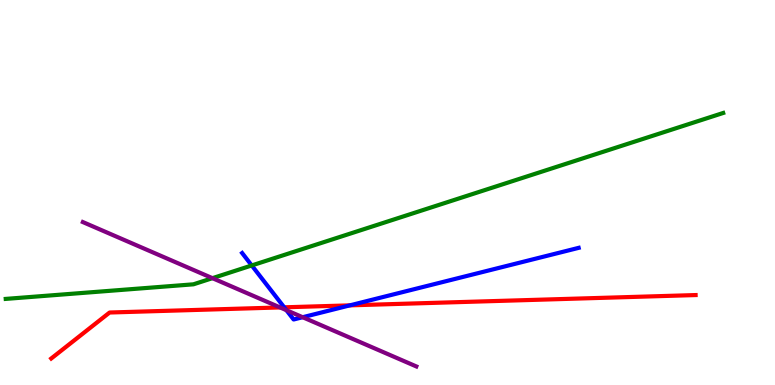[{'lines': ['blue', 'red'], 'intersections': [{'x': 3.67, 'y': 2.02}, {'x': 4.51, 'y': 2.07}]}, {'lines': ['green', 'red'], 'intersections': []}, {'lines': ['purple', 'red'], 'intersections': [{'x': 3.61, 'y': 2.01}]}, {'lines': ['blue', 'green'], 'intersections': [{'x': 3.25, 'y': 3.11}]}, {'lines': ['blue', 'purple'], 'intersections': [{'x': 3.7, 'y': 1.94}, {'x': 3.91, 'y': 1.76}]}, {'lines': ['green', 'purple'], 'intersections': [{'x': 2.74, 'y': 2.77}]}]